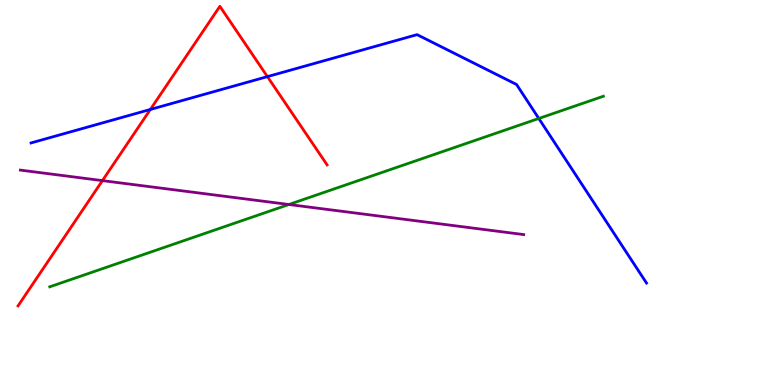[{'lines': ['blue', 'red'], 'intersections': [{'x': 1.94, 'y': 7.16}, {'x': 3.45, 'y': 8.01}]}, {'lines': ['green', 'red'], 'intersections': []}, {'lines': ['purple', 'red'], 'intersections': [{'x': 1.32, 'y': 5.31}]}, {'lines': ['blue', 'green'], 'intersections': [{'x': 6.95, 'y': 6.92}]}, {'lines': ['blue', 'purple'], 'intersections': []}, {'lines': ['green', 'purple'], 'intersections': [{'x': 3.73, 'y': 4.69}]}]